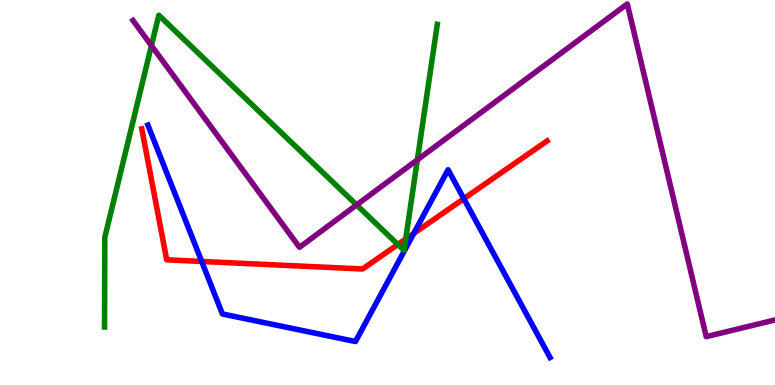[{'lines': ['blue', 'red'], 'intersections': [{'x': 2.6, 'y': 3.21}, {'x': 5.34, 'y': 3.94}, {'x': 5.98, 'y': 4.84}]}, {'lines': ['green', 'red'], 'intersections': [{'x': 5.13, 'y': 3.65}, {'x': 5.23, 'y': 3.79}]}, {'lines': ['purple', 'red'], 'intersections': []}, {'lines': ['blue', 'green'], 'intersections': []}, {'lines': ['blue', 'purple'], 'intersections': []}, {'lines': ['green', 'purple'], 'intersections': [{'x': 1.95, 'y': 8.82}, {'x': 4.6, 'y': 4.68}, {'x': 5.39, 'y': 5.85}]}]